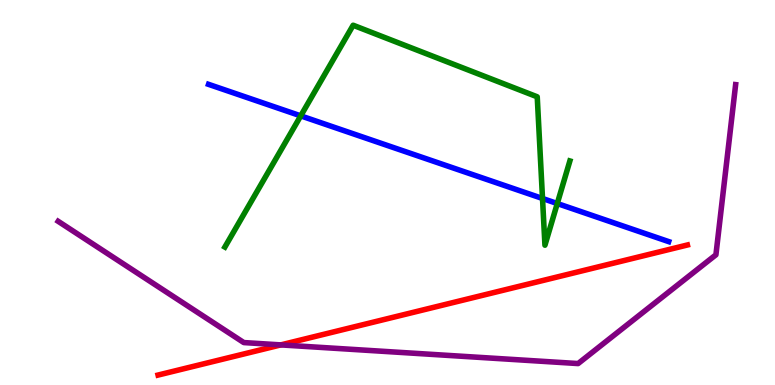[{'lines': ['blue', 'red'], 'intersections': []}, {'lines': ['green', 'red'], 'intersections': []}, {'lines': ['purple', 'red'], 'intersections': [{'x': 3.62, 'y': 1.04}]}, {'lines': ['blue', 'green'], 'intersections': [{'x': 3.88, 'y': 6.99}, {'x': 7.0, 'y': 4.84}, {'x': 7.19, 'y': 4.71}]}, {'lines': ['blue', 'purple'], 'intersections': []}, {'lines': ['green', 'purple'], 'intersections': []}]